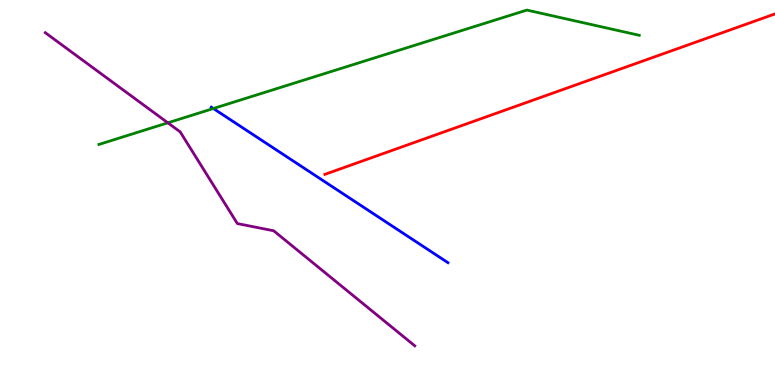[{'lines': ['blue', 'red'], 'intersections': []}, {'lines': ['green', 'red'], 'intersections': []}, {'lines': ['purple', 'red'], 'intersections': []}, {'lines': ['blue', 'green'], 'intersections': [{'x': 2.75, 'y': 7.18}]}, {'lines': ['blue', 'purple'], 'intersections': []}, {'lines': ['green', 'purple'], 'intersections': [{'x': 2.17, 'y': 6.81}]}]